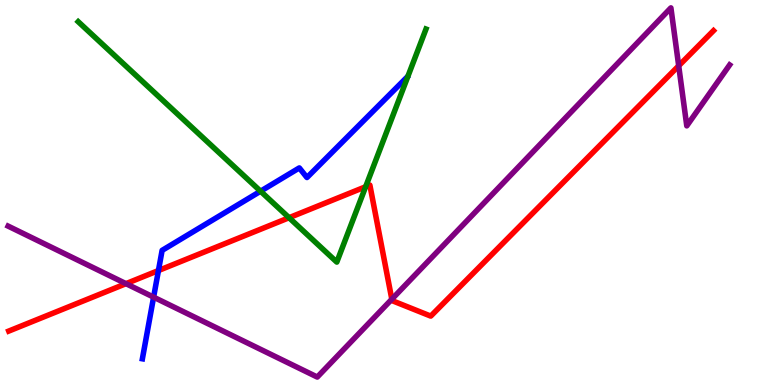[{'lines': ['blue', 'red'], 'intersections': [{'x': 2.04, 'y': 2.97}]}, {'lines': ['green', 'red'], 'intersections': [{'x': 3.73, 'y': 4.35}, {'x': 4.72, 'y': 5.15}]}, {'lines': ['purple', 'red'], 'intersections': [{'x': 1.63, 'y': 2.63}, {'x': 5.06, 'y': 2.23}, {'x': 8.76, 'y': 8.29}]}, {'lines': ['blue', 'green'], 'intersections': [{'x': 3.36, 'y': 5.03}]}, {'lines': ['blue', 'purple'], 'intersections': [{'x': 1.98, 'y': 2.28}]}, {'lines': ['green', 'purple'], 'intersections': []}]